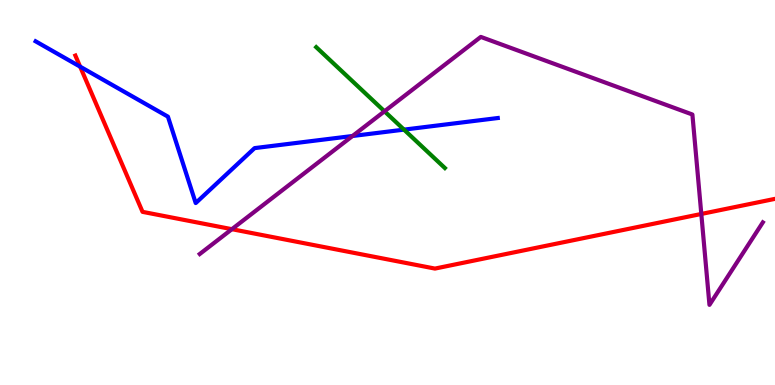[{'lines': ['blue', 'red'], 'intersections': [{'x': 1.03, 'y': 8.27}]}, {'lines': ['green', 'red'], 'intersections': []}, {'lines': ['purple', 'red'], 'intersections': [{'x': 2.99, 'y': 4.05}, {'x': 9.05, 'y': 4.44}]}, {'lines': ['blue', 'green'], 'intersections': [{'x': 5.21, 'y': 6.63}]}, {'lines': ['blue', 'purple'], 'intersections': [{'x': 4.55, 'y': 6.47}]}, {'lines': ['green', 'purple'], 'intersections': [{'x': 4.96, 'y': 7.11}]}]